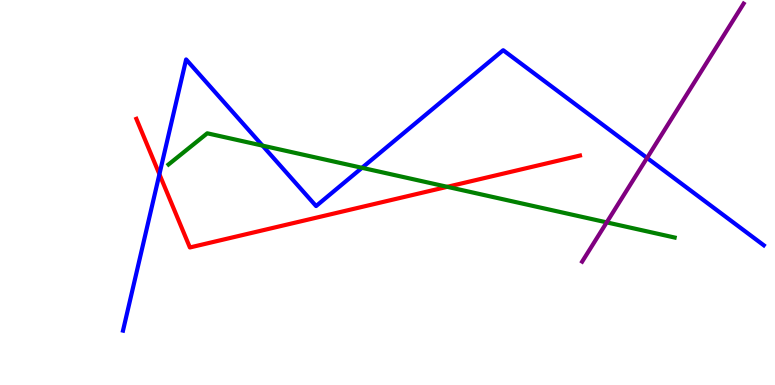[{'lines': ['blue', 'red'], 'intersections': [{'x': 2.06, 'y': 5.47}]}, {'lines': ['green', 'red'], 'intersections': [{'x': 5.77, 'y': 5.15}]}, {'lines': ['purple', 'red'], 'intersections': []}, {'lines': ['blue', 'green'], 'intersections': [{'x': 3.39, 'y': 6.22}, {'x': 4.67, 'y': 5.64}]}, {'lines': ['blue', 'purple'], 'intersections': [{'x': 8.35, 'y': 5.9}]}, {'lines': ['green', 'purple'], 'intersections': [{'x': 7.83, 'y': 4.22}]}]